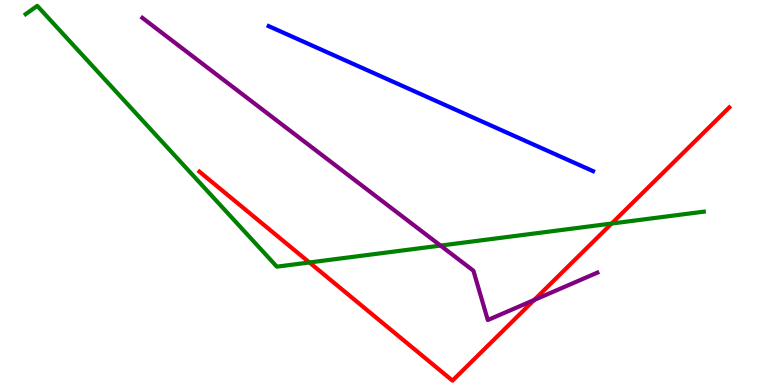[{'lines': ['blue', 'red'], 'intersections': []}, {'lines': ['green', 'red'], 'intersections': [{'x': 3.99, 'y': 3.18}, {'x': 7.89, 'y': 4.19}]}, {'lines': ['purple', 'red'], 'intersections': [{'x': 6.89, 'y': 2.21}]}, {'lines': ['blue', 'green'], 'intersections': []}, {'lines': ['blue', 'purple'], 'intersections': []}, {'lines': ['green', 'purple'], 'intersections': [{'x': 5.68, 'y': 3.62}]}]